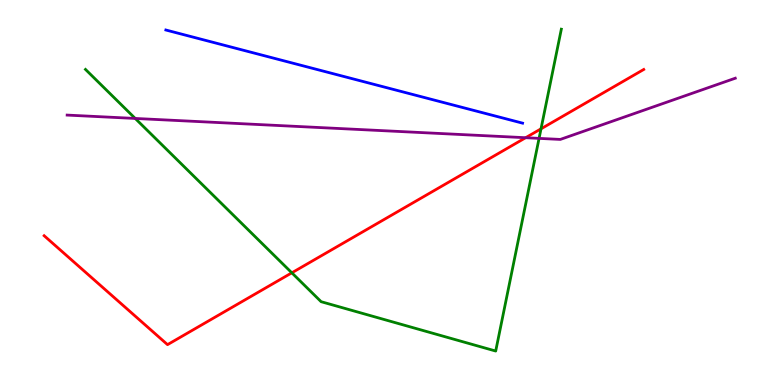[{'lines': ['blue', 'red'], 'intersections': []}, {'lines': ['green', 'red'], 'intersections': [{'x': 3.77, 'y': 2.91}, {'x': 6.98, 'y': 6.65}]}, {'lines': ['purple', 'red'], 'intersections': [{'x': 6.78, 'y': 6.42}]}, {'lines': ['blue', 'green'], 'intersections': []}, {'lines': ['blue', 'purple'], 'intersections': []}, {'lines': ['green', 'purple'], 'intersections': [{'x': 1.74, 'y': 6.92}, {'x': 6.96, 'y': 6.41}]}]